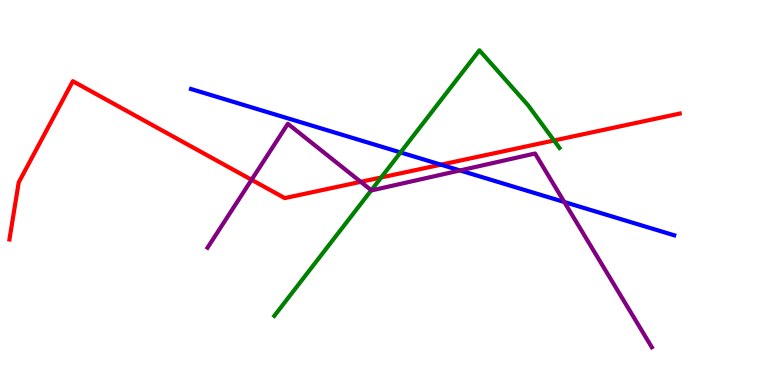[{'lines': ['blue', 'red'], 'intersections': [{'x': 5.69, 'y': 5.72}]}, {'lines': ['green', 'red'], 'intersections': [{'x': 4.92, 'y': 5.39}, {'x': 7.15, 'y': 6.35}]}, {'lines': ['purple', 'red'], 'intersections': [{'x': 3.25, 'y': 5.33}, {'x': 4.65, 'y': 5.28}]}, {'lines': ['blue', 'green'], 'intersections': [{'x': 5.17, 'y': 6.04}]}, {'lines': ['blue', 'purple'], 'intersections': [{'x': 5.94, 'y': 5.57}, {'x': 7.28, 'y': 4.75}]}, {'lines': ['green', 'purple'], 'intersections': [{'x': 4.79, 'y': 5.06}]}]